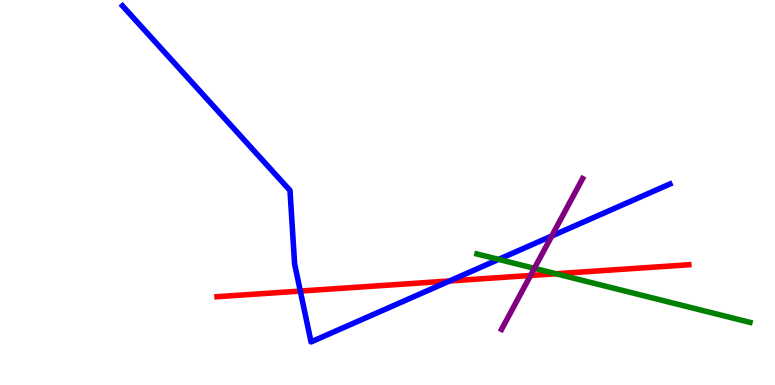[{'lines': ['blue', 'red'], 'intersections': [{'x': 3.88, 'y': 2.44}, {'x': 5.8, 'y': 2.7}]}, {'lines': ['green', 'red'], 'intersections': [{'x': 7.17, 'y': 2.89}]}, {'lines': ['purple', 'red'], 'intersections': [{'x': 6.85, 'y': 2.84}]}, {'lines': ['blue', 'green'], 'intersections': [{'x': 6.43, 'y': 3.26}]}, {'lines': ['blue', 'purple'], 'intersections': [{'x': 7.12, 'y': 3.87}]}, {'lines': ['green', 'purple'], 'intersections': [{'x': 6.9, 'y': 3.03}]}]